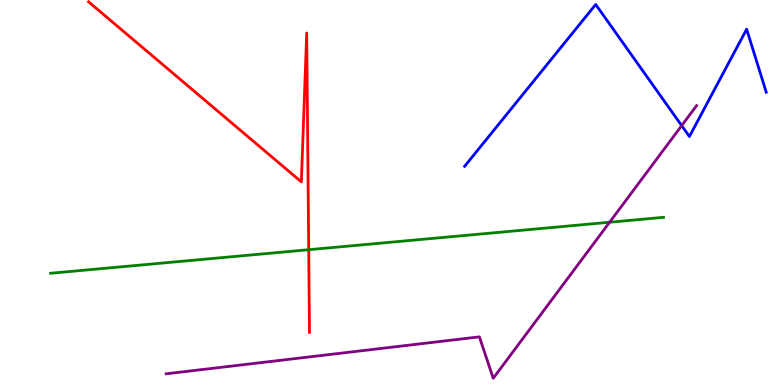[{'lines': ['blue', 'red'], 'intersections': []}, {'lines': ['green', 'red'], 'intersections': [{'x': 3.98, 'y': 3.51}]}, {'lines': ['purple', 'red'], 'intersections': []}, {'lines': ['blue', 'green'], 'intersections': []}, {'lines': ['blue', 'purple'], 'intersections': [{'x': 8.8, 'y': 6.74}]}, {'lines': ['green', 'purple'], 'intersections': [{'x': 7.87, 'y': 4.23}]}]